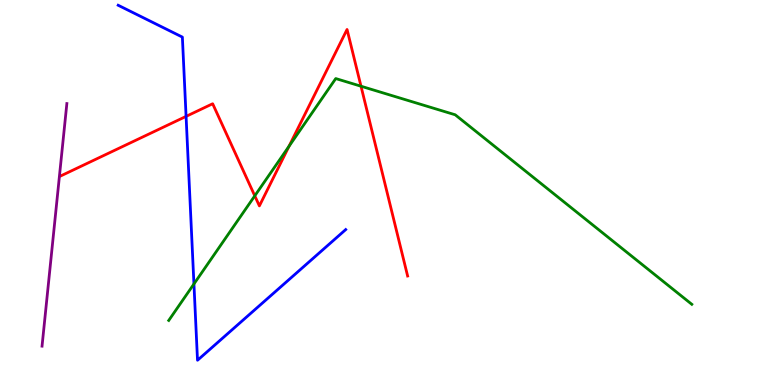[{'lines': ['blue', 'red'], 'intersections': [{'x': 2.4, 'y': 6.98}]}, {'lines': ['green', 'red'], 'intersections': [{'x': 3.29, 'y': 4.91}, {'x': 3.73, 'y': 6.2}, {'x': 4.66, 'y': 7.76}]}, {'lines': ['purple', 'red'], 'intersections': []}, {'lines': ['blue', 'green'], 'intersections': [{'x': 2.5, 'y': 2.62}]}, {'lines': ['blue', 'purple'], 'intersections': []}, {'lines': ['green', 'purple'], 'intersections': []}]